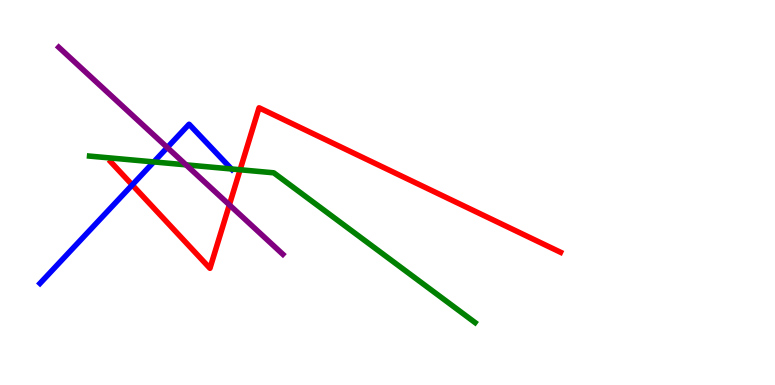[{'lines': ['blue', 'red'], 'intersections': [{'x': 1.71, 'y': 5.2}]}, {'lines': ['green', 'red'], 'intersections': [{'x': 3.1, 'y': 5.59}]}, {'lines': ['purple', 'red'], 'intersections': [{'x': 2.96, 'y': 4.68}]}, {'lines': ['blue', 'green'], 'intersections': [{'x': 1.98, 'y': 5.79}, {'x': 2.99, 'y': 5.61}]}, {'lines': ['blue', 'purple'], 'intersections': [{'x': 2.16, 'y': 6.17}]}, {'lines': ['green', 'purple'], 'intersections': [{'x': 2.4, 'y': 5.72}]}]